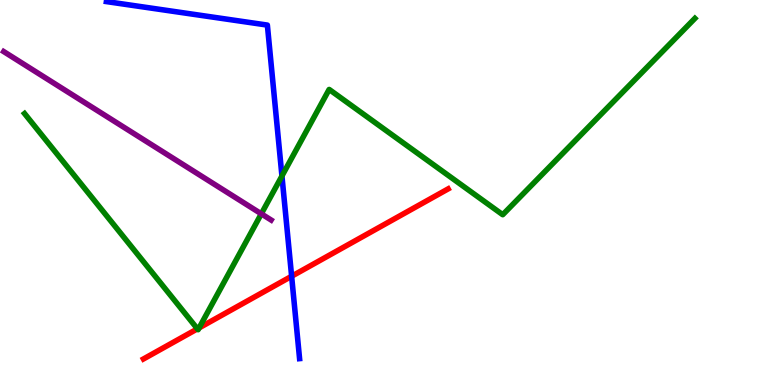[{'lines': ['blue', 'red'], 'intersections': [{'x': 3.76, 'y': 2.82}]}, {'lines': ['green', 'red'], 'intersections': [{'x': 2.55, 'y': 1.46}, {'x': 2.57, 'y': 1.48}]}, {'lines': ['purple', 'red'], 'intersections': []}, {'lines': ['blue', 'green'], 'intersections': [{'x': 3.64, 'y': 5.43}]}, {'lines': ['blue', 'purple'], 'intersections': []}, {'lines': ['green', 'purple'], 'intersections': [{'x': 3.37, 'y': 4.45}]}]